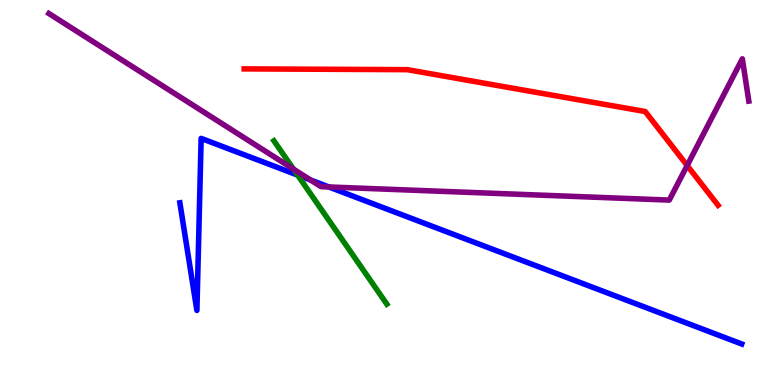[{'lines': ['blue', 'red'], 'intersections': []}, {'lines': ['green', 'red'], 'intersections': []}, {'lines': ['purple', 'red'], 'intersections': [{'x': 8.87, 'y': 5.7}]}, {'lines': ['blue', 'green'], 'intersections': [{'x': 3.84, 'y': 5.45}]}, {'lines': ['blue', 'purple'], 'intersections': [{'x': 4.01, 'y': 5.32}, {'x': 4.24, 'y': 5.14}]}, {'lines': ['green', 'purple'], 'intersections': [{'x': 3.79, 'y': 5.61}]}]